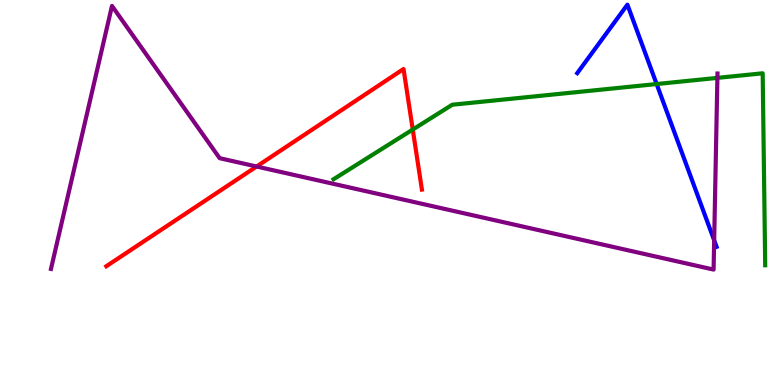[{'lines': ['blue', 'red'], 'intersections': []}, {'lines': ['green', 'red'], 'intersections': [{'x': 5.33, 'y': 6.64}]}, {'lines': ['purple', 'red'], 'intersections': [{'x': 3.31, 'y': 5.68}]}, {'lines': ['blue', 'green'], 'intersections': [{'x': 8.47, 'y': 7.82}]}, {'lines': ['blue', 'purple'], 'intersections': [{'x': 9.22, 'y': 3.76}]}, {'lines': ['green', 'purple'], 'intersections': [{'x': 9.26, 'y': 7.98}]}]